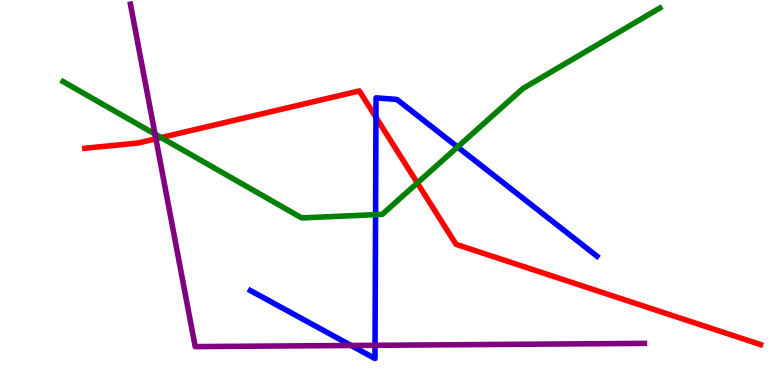[{'lines': ['blue', 'red'], 'intersections': [{'x': 4.85, 'y': 6.95}]}, {'lines': ['green', 'red'], 'intersections': [{'x': 2.08, 'y': 6.43}, {'x': 5.38, 'y': 5.25}]}, {'lines': ['purple', 'red'], 'intersections': [{'x': 2.01, 'y': 6.4}]}, {'lines': ['blue', 'green'], 'intersections': [{'x': 4.85, 'y': 4.42}, {'x': 5.9, 'y': 6.18}]}, {'lines': ['blue', 'purple'], 'intersections': [{'x': 4.53, 'y': 1.03}, {'x': 4.84, 'y': 1.03}]}, {'lines': ['green', 'purple'], 'intersections': [{'x': 2.0, 'y': 6.52}]}]